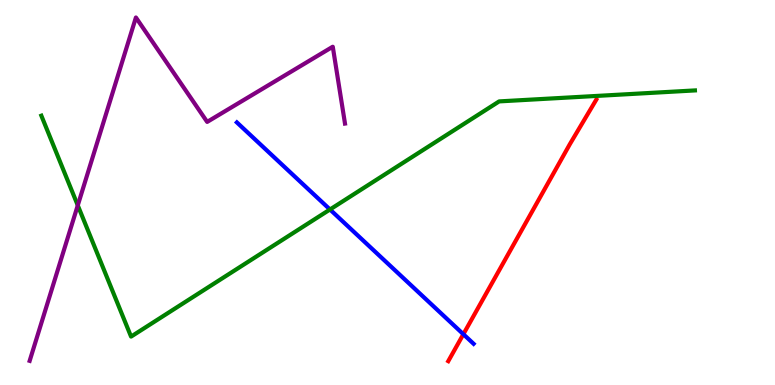[{'lines': ['blue', 'red'], 'intersections': [{'x': 5.98, 'y': 1.32}]}, {'lines': ['green', 'red'], 'intersections': []}, {'lines': ['purple', 'red'], 'intersections': []}, {'lines': ['blue', 'green'], 'intersections': [{'x': 4.26, 'y': 4.56}]}, {'lines': ['blue', 'purple'], 'intersections': []}, {'lines': ['green', 'purple'], 'intersections': [{'x': 1.0, 'y': 4.67}]}]